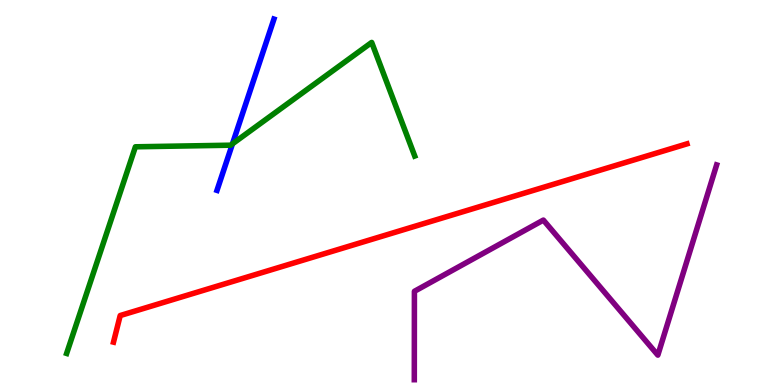[{'lines': ['blue', 'red'], 'intersections': []}, {'lines': ['green', 'red'], 'intersections': []}, {'lines': ['purple', 'red'], 'intersections': []}, {'lines': ['blue', 'green'], 'intersections': [{'x': 3.0, 'y': 6.26}]}, {'lines': ['blue', 'purple'], 'intersections': []}, {'lines': ['green', 'purple'], 'intersections': []}]